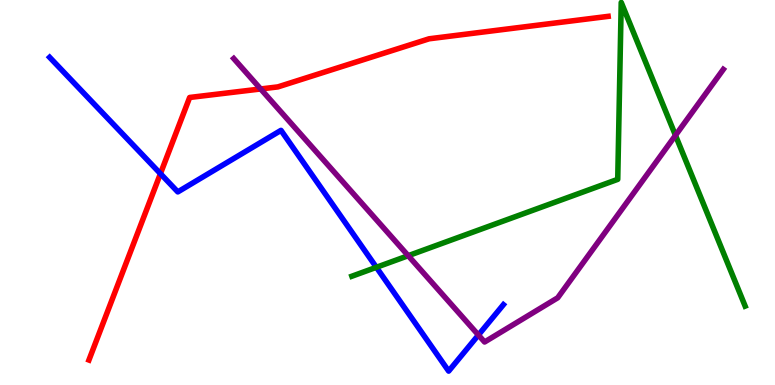[{'lines': ['blue', 'red'], 'intersections': [{'x': 2.07, 'y': 5.49}]}, {'lines': ['green', 'red'], 'intersections': []}, {'lines': ['purple', 'red'], 'intersections': [{'x': 3.36, 'y': 7.69}]}, {'lines': ['blue', 'green'], 'intersections': [{'x': 4.86, 'y': 3.06}]}, {'lines': ['blue', 'purple'], 'intersections': [{'x': 6.17, 'y': 1.3}]}, {'lines': ['green', 'purple'], 'intersections': [{'x': 5.27, 'y': 3.36}, {'x': 8.72, 'y': 6.48}]}]